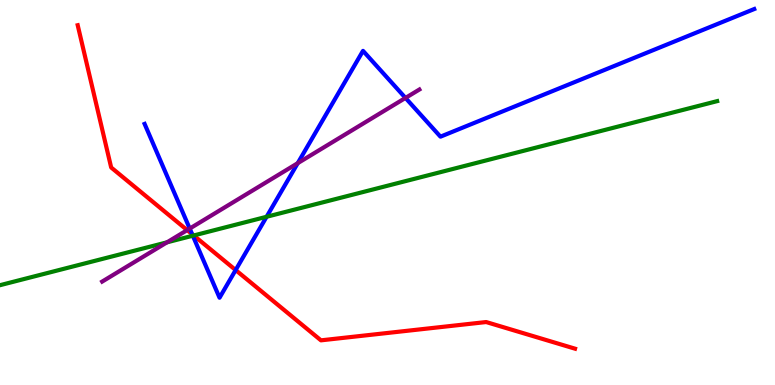[{'lines': ['blue', 'red'], 'intersections': [{'x': 2.48, 'y': 3.92}, {'x': 3.04, 'y': 2.99}]}, {'lines': ['green', 'red'], 'intersections': [{'x': 2.5, 'y': 3.88}]}, {'lines': ['purple', 'red'], 'intersections': [{'x': 2.42, 'y': 4.02}]}, {'lines': ['blue', 'green'], 'intersections': [{'x': 2.49, 'y': 3.88}, {'x': 3.44, 'y': 4.37}]}, {'lines': ['blue', 'purple'], 'intersections': [{'x': 2.45, 'y': 4.06}, {'x': 3.84, 'y': 5.76}, {'x': 5.23, 'y': 7.46}]}, {'lines': ['green', 'purple'], 'intersections': [{'x': 2.15, 'y': 3.71}]}]